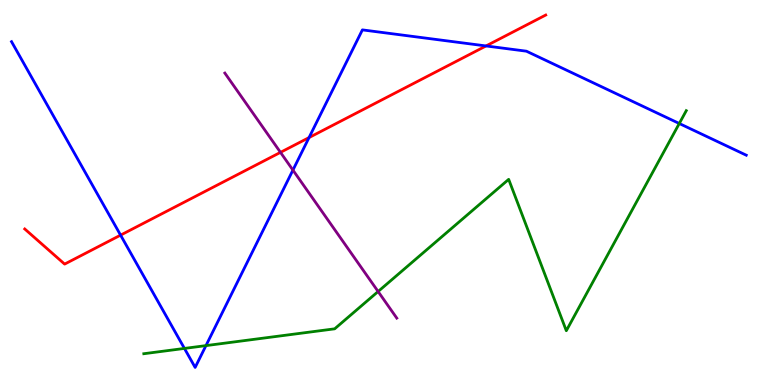[{'lines': ['blue', 'red'], 'intersections': [{'x': 1.56, 'y': 3.89}, {'x': 3.99, 'y': 6.43}, {'x': 6.27, 'y': 8.81}]}, {'lines': ['green', 'red'], 'intersections': []}, {'lines': ['purple', 'red'], 'intersections': [{'x': 3.62, 'y': 6.04}]}, {'lines': ['blue', 'green'], 'intersections': [{'x': 2.38, 'y': 0.95}, {'x': 2.66, 'y': 1.02}, {'x': 8.76, 'y': 6.79}]}, {'lines': ['blue', 'purple'], 'intersections': [{'x': 3.78, 'y': 5.58}]}, {'lines': ['green', 'purple'], 'intersections': [{'x': 4.88, 'y': 2.43}]}]